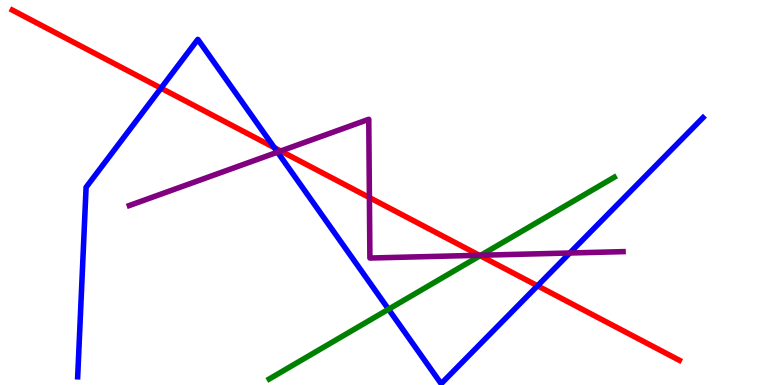[{'lines': ['blue', 'red'], 'intersections': [{'x': 2.08, 'y': 7.71}, {'x': 3.54, 'y': 6.17}, {'x': 6.94, 'y': 2.58}]}, {'lines': ['green', 'red'], 'intersections': [{'x': 6.2, 'y': 3.36}]}, {'lines': ['purple', 'red'], 'intersections': [{'x': 3.62, 'y': 6.08}, {'x': 4.77, 'y': 4.87}, {'x': 6.19, 'y': 3.37}]}, {'lines': ['blue', 'green'], 'intersections': [{'x': 5.01, 'y': 1.97}]}, {'lines': ['blue', 'purple'], 'intersections': [{'x': 3.58, 'y': 6.05}, {'x': 7.35, 'y': 3.43}]}, {'lines': ['green', 'purple'], 'intersections': [{'x': 6.2, 'y': 3.37}]}]